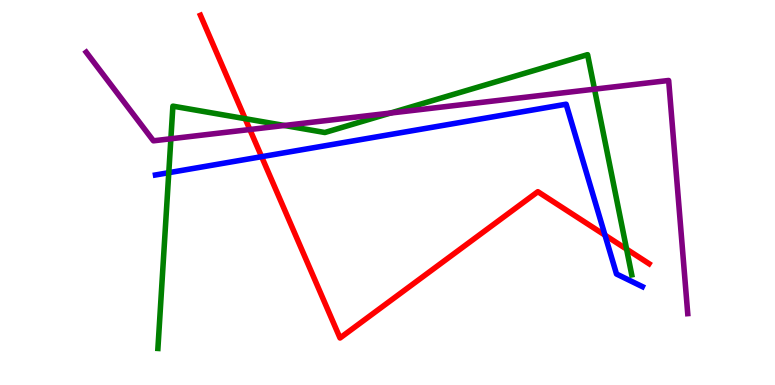[{'lines': ['blue', 'red'], 'intersections': [{'x': 3.38, 'y': 5.93}, {'x': 7.81, 'y': 3.89}]}, {'lines': ['green', 'red'], 'intersections': [{'x': 3.16, 'y': 6.92}, {'x': 8.09, 'y': 3.53}]}, {'lines': ['purple', 'red'], 'intersections': [{'x': 3.22, 'y': 6.64}]}, {'lines': ['blue', 'green'], 'intersections': [{'x': 2.18, 'y': 5.51}]}, {'lines': ['blue', 'purple'], 'intersections': []}, {'lines': ['green', 'purple'], 'intersections': [{'x': 2.2, 'y': 6.4}, {'x': 3.67, 'y': 6.74}, {'x': 5.04, 'y': 7.06}, {'x': 7.67, 'y': 7.68}]}]